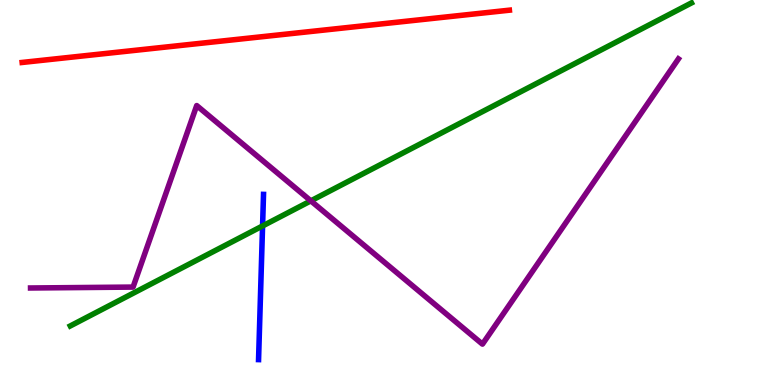[{'lines': ['blue', 'red'], 'intersections': []}, {'lines': ['green', 'red'], 'intersections': []}, {'lines': ['purple', 'red'], 'intersections': []}, {'lines': ['blue', 'green'], 'intersections': [{'x': 3.39, 'y': 4.13}]}, {'lines': ['blue', 'purple'], 'intersections': []}, {'lines': ['green', 'purple'], 'intersections': [{'x': 4.01, 'y': 4.78}]}]